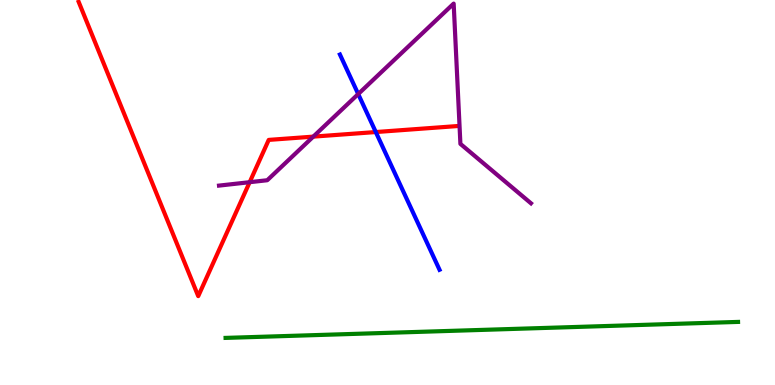[{'lines': ['blue', 'red'], 'intersections': [{'x': 4.85, 'y': 6.57}]}, {'lines': ['green', 'red'], 'intersections': []}, {'lines': ['purple', 'red'], 'intersections': [{'x': 3.22, 'y': 5.27}, {'x': 4.04, 'y': 6.45}]}, {'lines': ['blue', 'green'], 'intersections': []}, {'lines': ['blue', 'purple'], 'intersections': [{'x': 4.62, 'y': 7.56}]}, {'lines': ['green', 'purple'], 'intersections': []}]